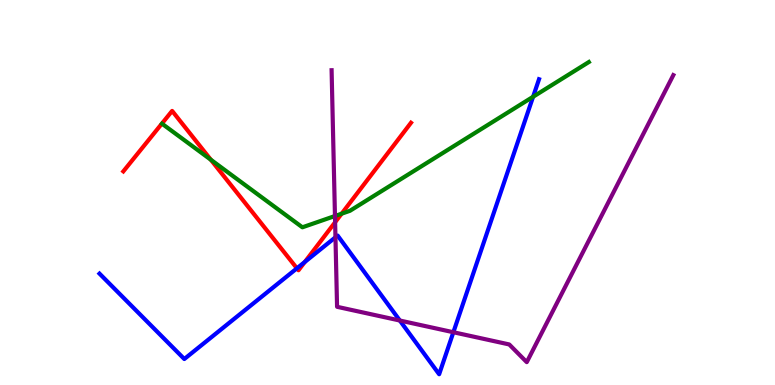[{'lines': ['blue', 'red'], 'intersections': [{'x': 3.83, 'y': 3.03}, {'x': 3.93, 'y': 3.2}]}, {'lines': ['green', 'red'], 'intersections': [{'x': 2.72, 'y': 5.85}, {'x': 4.41, 'y': 4.45}]}, {'lines': ['purple', 'red'], 'intersections': [{'x': 4.32, 'y': 4.23}]}, {'lines': ['blue', 'green'], 'intersections': [{'x': 6.88, 'y': 7.49}]}, {'lines': ['blue', 'purple'], 'intersections': [{'x': 4.33, 'y': 3.84}, {'x': 5.16, 'y': 1.67}, {'x': 5.85, 'y': 1.37}]}, {'lines': ['green', 'purple'], 'intersections': [{'x': 4.32, 'y': 4.39}]}]